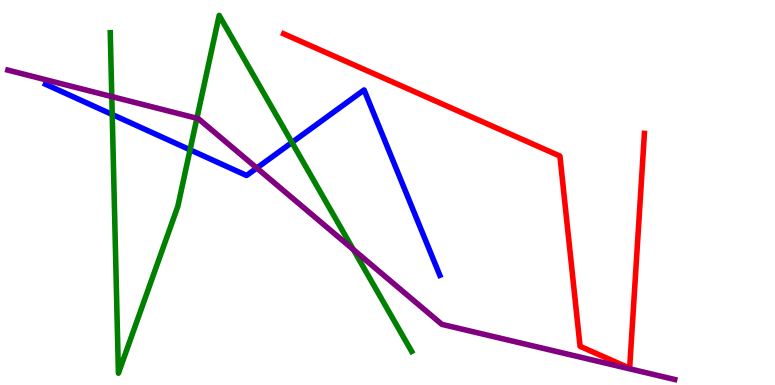[{'lines': ['blue', 'red'], 'intersections': []}, {'lines': ['green', 'red'], 'intersections': []}, {'lines': ['purple', 'red'], 'intersections': []}, {'lines': ['blue', 'green'], 'intersections': [{'x': 1.45, 'y': 7.03}, {'x': 2.45, 'y': 6.11}, {'x': 3.77, 'y': 6.3}]}, {'lines': ['blue', 'purple'], 'intersections': [{'x': 3.31, 'y': 5.64}]}, {'lines': ['green', 'purple'], 'intersections': [{'x': 1.44, 'y': 7.49}, {'x': 2.54, 'y': 6.93}, {'x': 4.56, 'y': 3.52}]}]